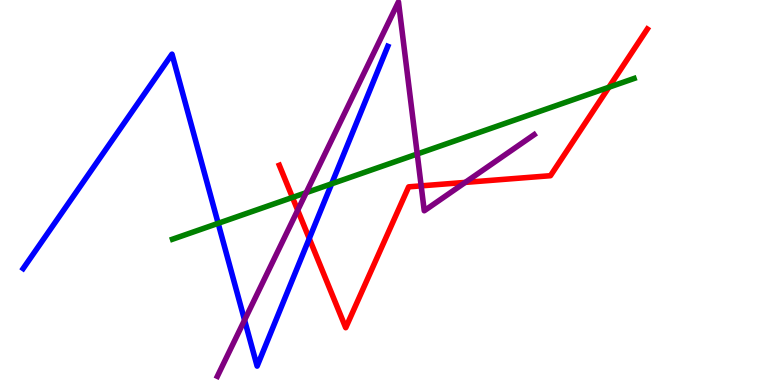[{'lines': ['blue', 'red'], 'intersections': [{'x': 3.99, 'y': 3.8}]}, {'lines': ['green', 'red'], 'intersections': [{'x': 3.77, 'y': 4.87}, {'x': 7.86, 'y': 7.73}]}, {'lines': ['purple', 'red'], 'intersections': [{'x': 3.84, 'y': 4.54}, {'x': 5.43, 'y': 5.17}, {'x': 6.0, 'y': 5.26}]}, {'lines': ['blue', 'green'], 'intersections': [{'x': 2.82, 'y': 4.2}, {'x': 4.28, 'y': 5.23}]}, {'lines': ['blue', 'purple'], 'intersections': [{'x': 3.16, 'y': 1.69}]}, {'lines': ['green', 'purple'], 'intersections': [{'x': 3.95, 'y': 5.0}, {'x': 5.38, 'y': 6.0}]}]